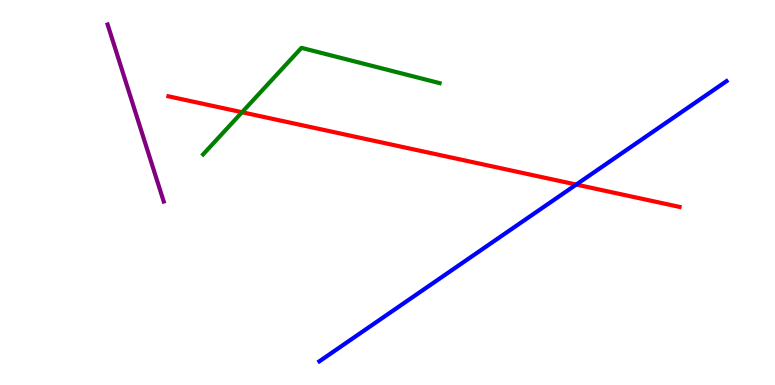[{'lines': ['blue', 'red'], 'intersections': [{'x': 7.44, 'y': 5.21}]}, {'lines': ['green', 'red'], 'intersections': [{'x': 3.12, 'y': 7.08}]}, {'lines': ['purple', 'red'], 'intersections': []}, {'lines': ['blue', 'green'], 'intersections': []}, {'lines': ['blue', 'purple'], 'intersections': []}, {'lines': ['green', 'purple'], 'intersections': []}]